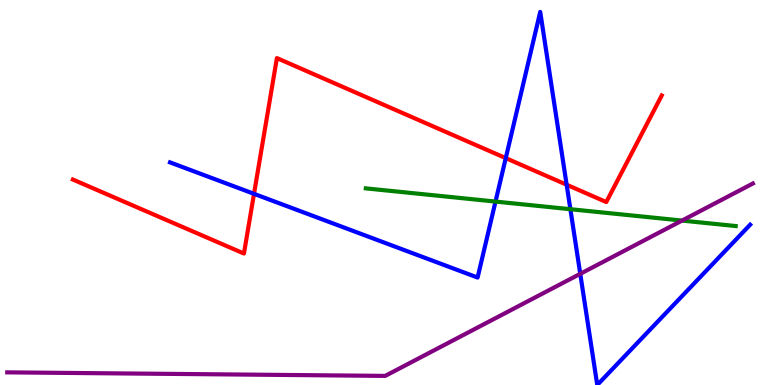[{'lines': ['blue', 'red'], 'intersections': [{'x': 3.28, 'y': 4.97}, {'x': 6.53, 'y': 5.89}, {'x': 7.31, 'y': 5.2}]}, {'lines': ['green', 'red'], 'intersections': []}, {'lines': ['purple', 'red'], 'intersections': []}, {'lines': ['blue', 'green'], 'intersections': [{'x': 6.39, 'y': 4.76}, {'x': 7.36, 'y': 4.57}]}, {'lines': ['blue', 'purple'], 'intersections': [{'x': 7.49, 'y': 2.89}]}, {'lines': ['green', 'purple'], 'intersections': [{'x': 8.8, 'y': 4.27}]}]